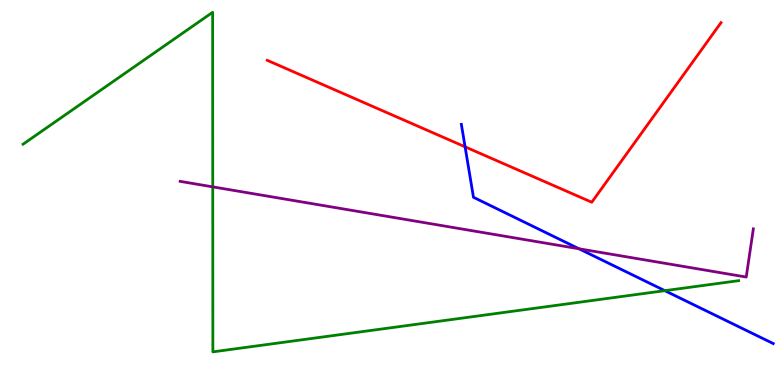[{'lines': ['blue', 'red'], 'intersections': [{'x': 6.0, 'y': 6.19}]}, {'lines': ['green', 'red'], 'intersections': []}, {'lines': ['purple', 'red'], 'intersections': []}, {'lines': ['blue', 'green'], 'intersections': [{'x': 8.58, 'y': 2.45}]}, {'lines': ['blue', 'purple'], 'intersections': [{'x': 7.47, 'y': 3.54}]}, {'lines': ['green', 'purple'], 'intersections': [{'x': 2.75, 'y': 5.15}]}]